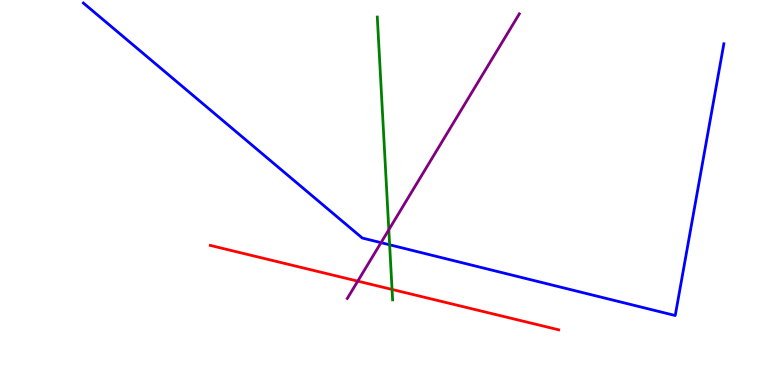[{'lines': ['blue', 'red'], 'intersections': []}, {'lines': ['green', 'red'], 'intersections': [{'x': 5.06, 'y': 2.48}]}, {'lines': ['purple', 'red'], 'intersections': [{'x': 4.62, 'y': 2.7}]}, {'lines': ['blue', 'green'], 'intersections': [{'x': 5.03, 'y': 3.64}]}, {'lines': ['blue', 'purple'], 'intersections': [{'x': 4.92, 'y': 3.7}]}, {'lines': ['green', 'purple'], 'intersections': [{'x': 5.02, 'y': 4.03}]}]